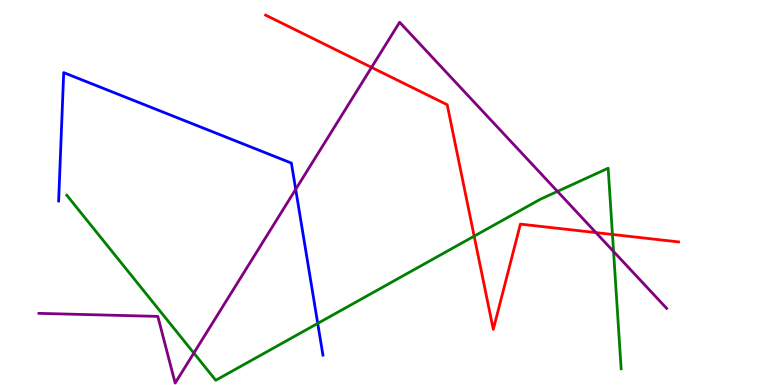[{'lines': ['blue', 'red'], 'intersections': []}, {'lines': ['green', 'red'], 'intersections': [{'x': 6.12, 'y': 3.87}, {'x': 7.9, 'y': 3.91}]}, {'lines': ['purple', 'red'], 'intersections': [{'x': 4.79, 'y': 8.25}, {'x': 7.69, 'y': 3.96}]}, {'lines': ['blue', 'green'], 'intersections': [{'x': 4.1, 'y': 1.6}]}, {'lines': ['blue', 'purple'], 'intersections': [{'x': 3.82, 'y': 5.08}]}, {'lines': ['green', 'purple'], 'intersections': [{'x': 2.5, 'y': 0.83}, {'x': 7.19, 'y': 5.03}, {'x': 7.92, 'y': 3.47}]}]